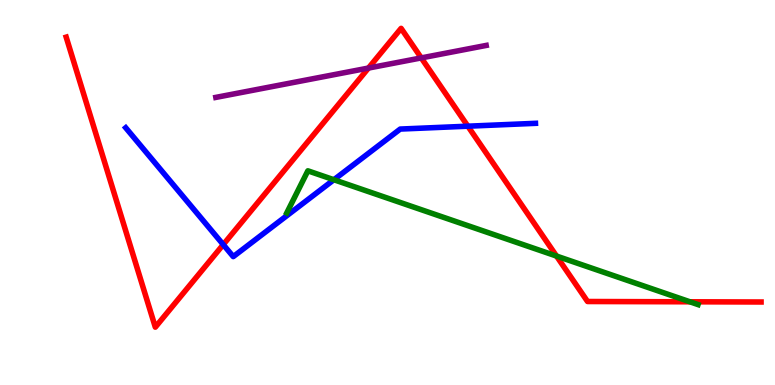[{'lines': ['blue', 'red'], 'intersections': [{'x': 2.88, 'y': 3.65}, {'x': 6.04, 'y': 6.72}]}, {'lines': ['green', 'red'], 'intersections': [{'x': 7.18, 'y': 3.35}, {'x': 8.9, 'y': 2.16}]}, {'lines': ['purple', 'red'], 'intersections': [{'x': 4.75, 'y': 8.23}, {'x': 5.44, 'y': 8.5}]}, {'lines': ['blue', 'green'], 'intersections': [{'x': 4.31, 'y': 5.33}]}, {'lines': ['blue', 'purple'], 'intersections': []}, {'lines': ['green', 'purple'], 'intersections': []}]